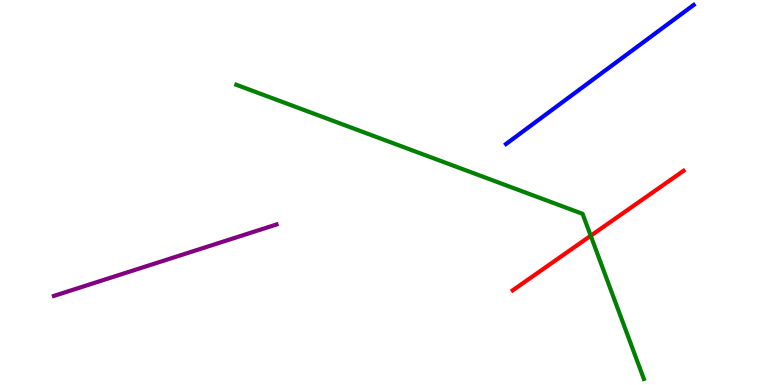[{'lines': ['blue', 'red'], 'intersections': []}, {'lines': ['green', 'red'], 'intersections': [{'x': 7.62, 'y': 3.88}]}, {'lines': ['purple', 'red'], 'intersections': []}, {'lines': ['blue', 'green'], 'intersections': []}, {'lines': ['blue', 'purple'], 'intersections': []}, {'lines': ['green', 'purple'], 'intersections': []}]